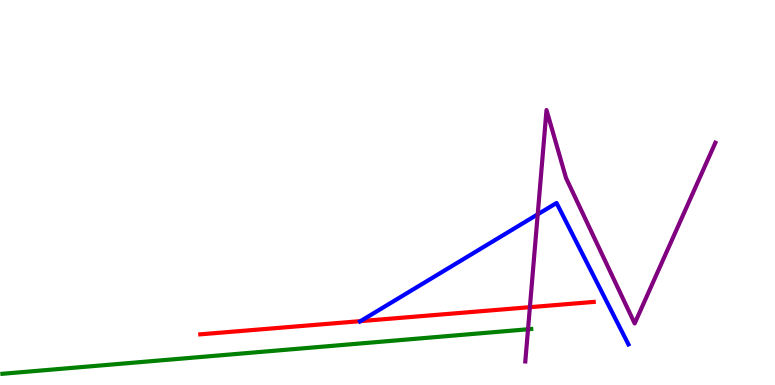[{'lines': ['blue', 'red'], 'intersections': [{'x': 4.65, 'y': 1.66}]}, {'lines': ['green', 'red'], 'intersections': []}, {'lines': ['purple', 'red'], 'intersections': [{'x': 6.84, 'y': 2.02}]}, {'lines': ['blue', 'green'], 'intersections': []}, {'lines': ['blue', 'purple'], 'intersections': [{'x': 6.94, 'y': 4.43}]}, {'lines': ['green', 'purple'], 'intersections': [{'x': 6.81, 'y': 1.45}]}]